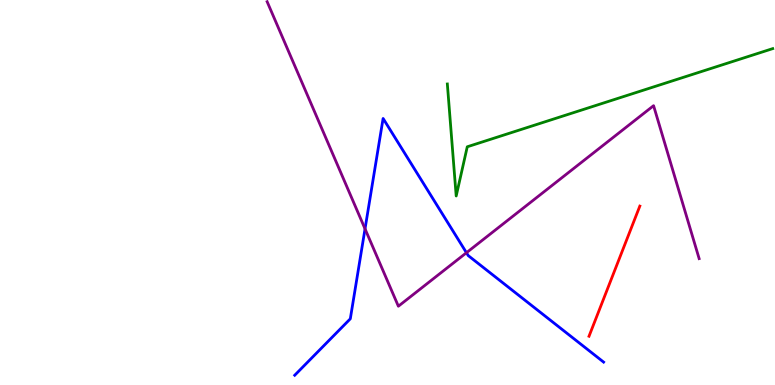[{'lines': ['blue', 'red'], 'intersections': []}, {'lines': ['green', 'red'], 'intersections': []}, {'lines': ['purple', 'red'], 'intersections': []}, {'lines': ['blue', 'green'], 'intersections': []}, {'lines': ['blue', 'purple'], 'intersections': [{'x': 4.71, 'y': 4.06}, {'x': 6.02, 'y': 3.44}]}, {'lines': ['green', 'purple'], 'intersections': []}]